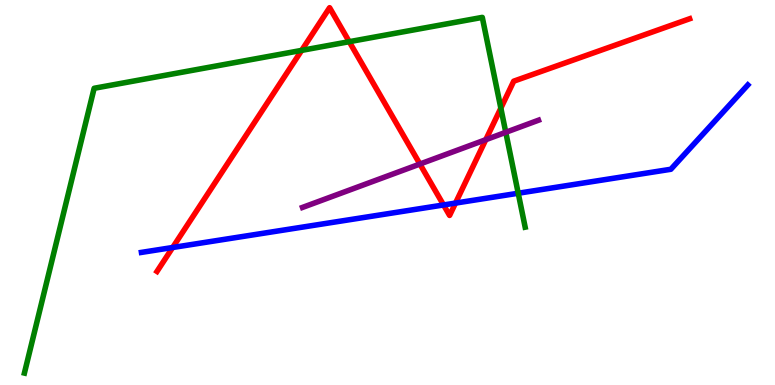[{'lines': ['blue', 'red'], 'intersections': [{'x': 2.23, 'y': 3.57}, {'x': 5.72, 'y': 4.68}, {'x': 5.88, 'y': 4.73}]}, {'lines': ['green', 'red'], 'intersections': [{'x': 3.89, 'y': 8.69}, {'x': 4.51, 'y': 8.92}, {'x': 6.46, 'y': 7.19}]}, {'lines': ['purple', 'red'], 'intersections': [{'x': 5.42, 'y': 5.74}, {'x': 6.27, 'y': 6.37}]}, {'lines': ['blue', 'green'], 'intersections': [{'x': 6.69, 'y': 4.98}]}, {'lines': ['blue', 'purple'], 'intersections': []}, {'lines': ['green', 'purple'], 'intersections': [{'x': 6.53, 'y': 6.56}]}]